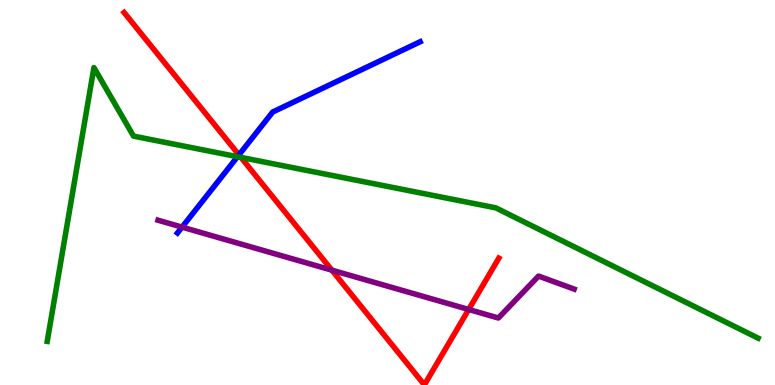[{'lines': ['blue', 'red'], 'intersections': [{'x': 3.08, 'y': 5.98}]}, {'lines': ['green', 'red'], 'intersections': [{'x': 3.11, 'y': 5.91}]}, {'lines': ['purple', 'red'], 'intersections': [{'x': 4.28, 'y': 2.98}, {'x': 6.05, 'y': 1.96}]}, {'lines': ['blue', 'green'], 'intersections': [{'x': 3.06, 'y': 5.93}]}, {'lines': ['blue', 'purple'], 'intersections': [{'x': 2.35, 'y': 4.1}]}, {'lines': ['green', 'purple'], 'intersections': []}]